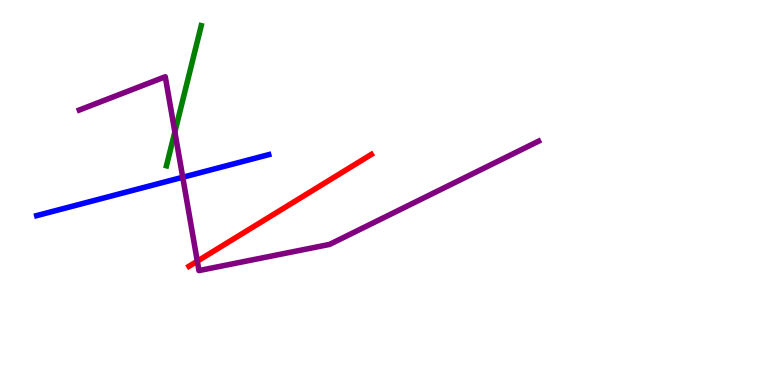[{'lines': ['blue', 'red'], 'intersections': []}, {'lines': ['green', 'red'], 'intersections': []}, {'lines': ['purple', 'red'], 'intersections': [{'x': 2.55, 'y': 3.22}]}, {'lines': ['blue', 'green'], 'intersections': []}, {'lines': ['blue', 'purple'], 'intersections': [{'x': 2.36, 'y': 5.4}]}, {'lines': ['green', 'purple'], 'intersections': [{'x': 2.26, 'y': 6.57}]}]